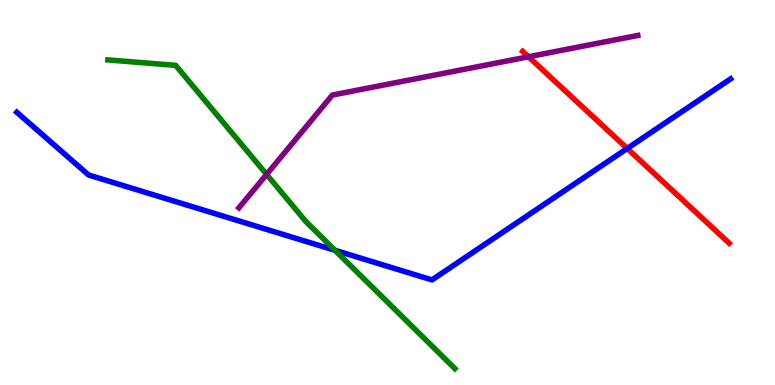[{'lines': ['blue', 'red'], 'intersections': [{'x': 8.09, 'y': 6.14}]}, {'lines': ['green', 'red'], 'intersections': []}, {'lines': ['purple', 'red'], 'intersections': [{'x': 6.82, 'y': 8.53}]}, {'lines': ['blue', 'green'], 'intersections': [{'x': 4.32, 'y': 3.5}]}, {'lines': ['blue', 'purple'], 'intersections': []}, {'lines': ['green', 'purple'], 'intersections': [{'x': 3.44, 'y': 5.47}]}]